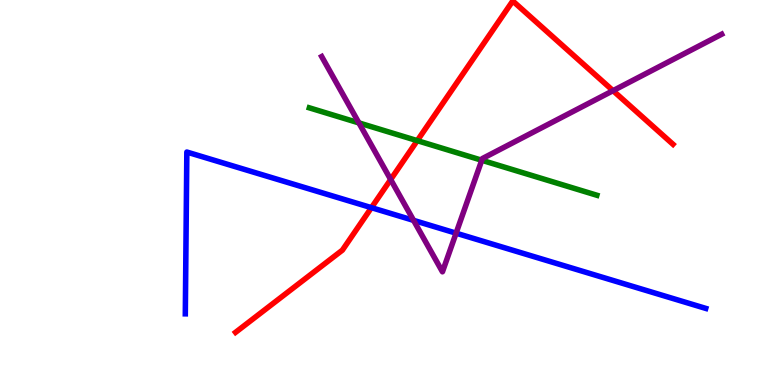[{'lines': ['blue', 'red'], 'intersections': [{'x': 4.79, 'y': 4.61}]}, {'lines': ['green', 'red'], 'intersections': [{'x': 5.38, 'y': 6.35}]}, {'lines': ['purple', 'red'], 'intersections': [{'x': 5.04, 'y': 5.34}, {'x': 7.91, 'y': 7.64}]}, {'lines': ['blue', 'green'], 'intersections': []}, {'lines': ['blue', 'purple'], 'intersections': [{'x': 5.34, 'y': 4.28}, {'x': 5.88, 'y': 3.94}]}, {'lines': ['green', 'purple'], 'intersections': [{'x': 4.63, 'y': 6.81}, {'x': 6.22, 'y': 5.84}]}]